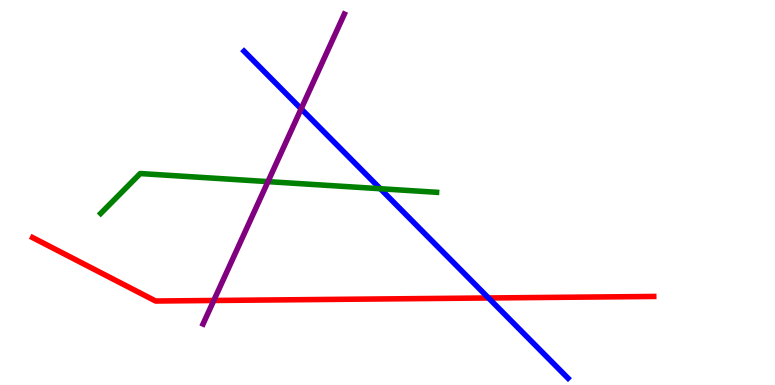[{'lines': ['blue', 'red'], 'intersections': [{'x': 6.3, 'y': 2.26}]}, {'lines': ['green', 'red'], 'intersections': []}, {'lines': ['purple', 'red'], 'intersections': [{'x': 2.76, 'y': 2.2}]}, {'lines': ['blue', 'green'], 'intersections': [{'x': 4.91, 'y': 5.1}]}, {'lines': ['blue', 'purple'], 'intersections': [{'x': 3.89, 'y': 7.17}]}, {'lines': ['green', 'purple'], 'intersections': [{'x': 3.46, 'y': 5.28}]}]